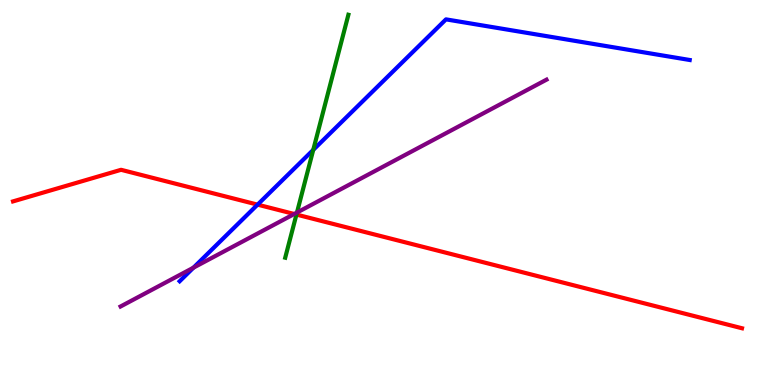[{'lines': ['blue', 'red'], 'intersections': [{'x': 3.32, 'y': 4.68}]}, {'lines': ['green', 'red'], 'intersections': [{'x': 3.82, 'y': 4.43}]}, {'lines': ['purple', 'red'], 'intersections': [{'x': 3.8, 'y': 4.44}]}, {'lines': ['blue', 'green'], 'intersections': [{'x': 4.04, 'y': 6.11}]}, {'lines': ['blue', 'purple'], 'intersections': [{'x': 2.5, 'y': 3.05}]}, {'lines': ['green', 'purple'], 'intersections': [{'x': 3.83, 'y': 4.48}]}]